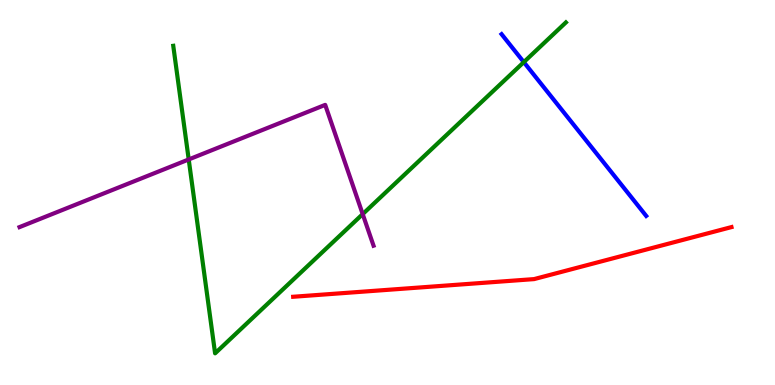[{'lines': ['blue', 'red'], 'intersections': []}, {'lines': ['green', 'red'], 'intersections': []}, {'lines': ['purple', 'red'], 'intersections': []}, {'lines': ['blue', 'green'], 'intersections': [{'x': 6.76, 'y': 8.39}]}, {'lines': ['blue', 'purple'], 'intersections': []}, {'lines': ['green', 'purple'], 'intersections': [{'x': 2.44, 'y': 5.86}, {'x': 4.68, 'y': 4.44}]}]